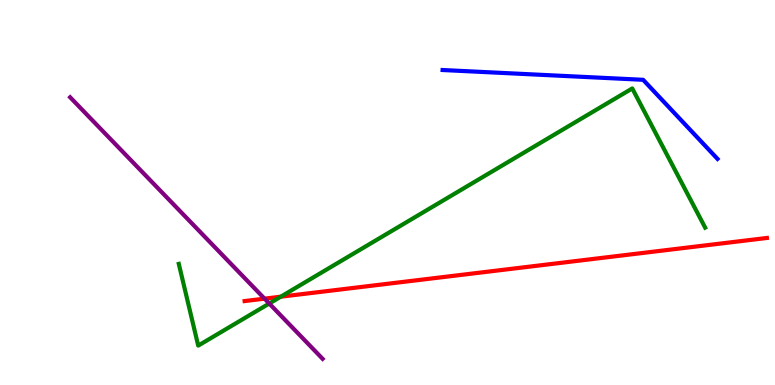[{'lines': ['blue', 'red'], 'intersections': []}, {'lines': ['green', 'red'], 'intersections': [{'x': 3.62, 'y': 2.29}]}, {'lines': ['purple', 'red'], 'intersections': [{'x': 3.41, 'y': 2.24}]}, {'lines': ['blue', 'green'], 'intersections': []}, {'lines': ['blue', 'purple'], 'intersections': []}, {'lines': ['green', 'purple'], 'intersections': [{'x': 3.47, 'y': 2.12}]}]